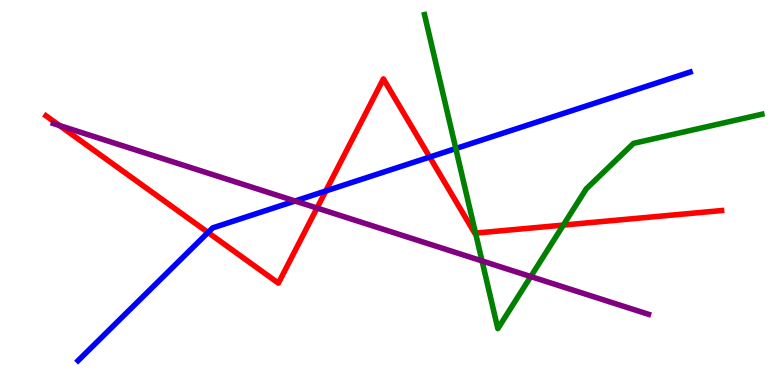[{'lines': ['blue', 'red'], 'intersections': [{'x': 2.68, 'y': 3.96}, {'x': 4.2, 'y': 5.04}, {'x': 5.54, 'y': 5.92}]}, {'lines': ['green', 'red'], 'intersections': [{'x': 6.14, 'y': 3.94}, {'x': 7.27, 'y': 4.15}]}, {'lines': ['purple', 'red'], 'intersections': [{'x': 0.767, 'y': 6.74}, {'x': 4.09, 'y': 4.6}]}, {'lines': ['blue', 'green'], 'intersections': [{'x': 5.88, 'y': 6.14}]}, {'lines': ['blue', 'purple'], 'intersections': [{'x': 3.81, 'y': 4.78}]}, {'lines': ['green', 'purple'], 'intersections': [{'x': 6.22, 'y': 3.22}, {'x': 6.85, 'y': 2.82}]}]